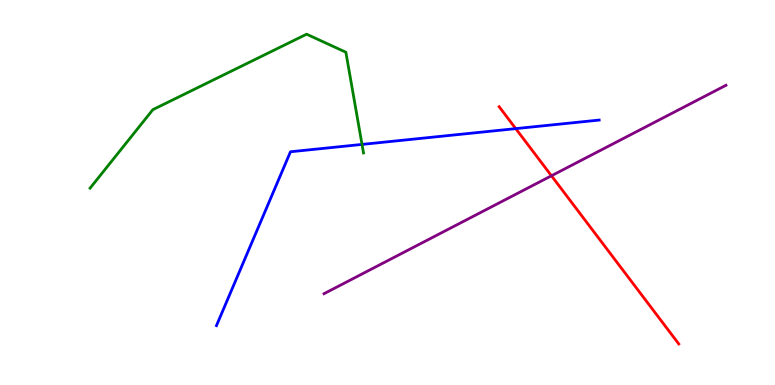[{'lines': ['blue', 'red'], 'intersections': [{'x': 6.65, 'y': 6.66}]}, {'lines': ['green', 'red'], 'intersections': []}, {'lines': ['purple', 'red'], 'intersections': [{'x': 7.12, 'y': 5.43}]}, {'lines': ['blue', 'green'], 'intersections': [{'x': 4.67, 'y': 6.25}]}, {'lines': ['blue', 'purple'], 'intersections': []}, {'lines': ['green', 'purple'], 'intersections': []}]